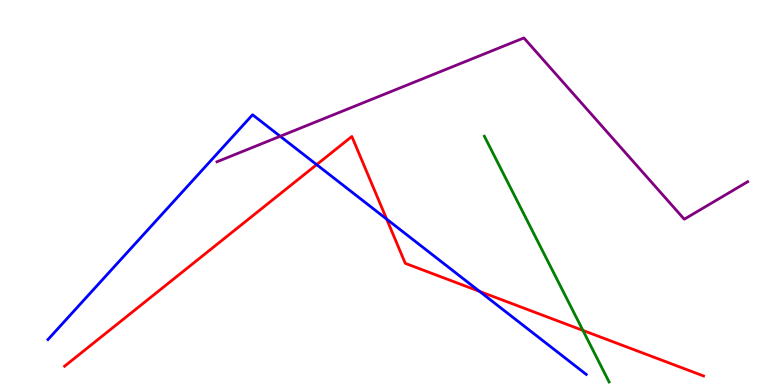[{'lines': ['blue', 'red'], 'intersections': [{'x': 4.09, 'y': 5.72}, {'x': 4.99, 'y': 4.31}, {'x': 6.19, 'y': 2.43}]}, {'lines': ['green', 'red'], 'intersections': [{'x': 7.52, 'y': 1.42}]}, {'lines': ['purple', 'red'], 'intersections': []}, {'lines': ['blue', 'green'], 'intersections': []}, {'lines': ['blue', 'purple'], 'intersections': [{'x': 3.62, 'y': 6.46}]}, {'lines': ['green', 'purple'], 'intersections': []}]